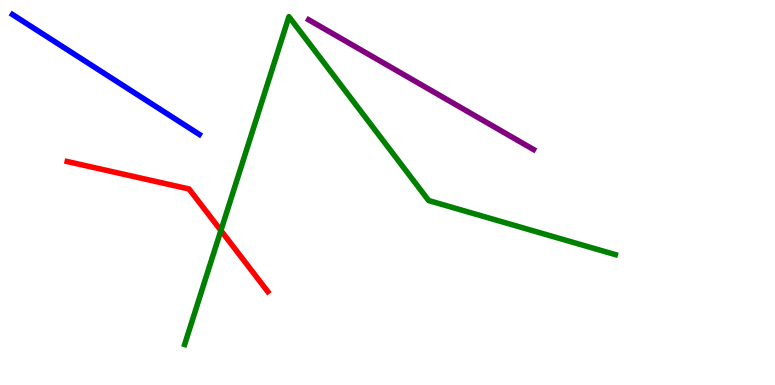[{'lines': ['blue', 'red'], 'intersections': []}, {'lines': ['green', 'red'], 'intersections': [{'x': 2.85, 'y': 4.01}]}, {'lines': ['purple', 'red'], 'intersections': []}, {'lines': ['blue', 'green'], 'intersections': []}, {'lines': ['blue', 'purple'], 'intersections': []}, {'lines': ['green', 'purple'], 'intersections': []}]